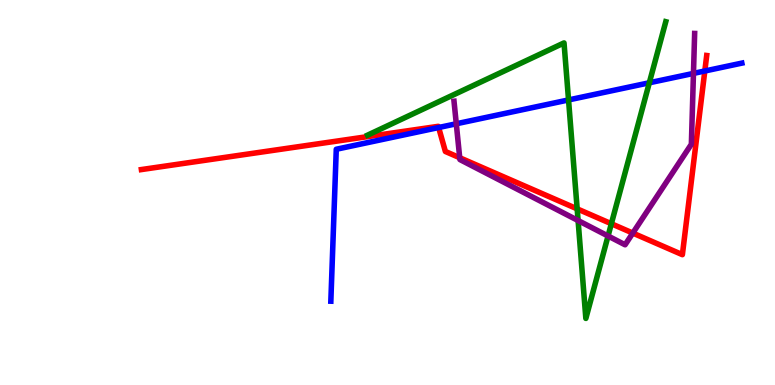[{'lines': ['blue', 'red'], 'intersections': [{'x': 5.66, 'y': 6.69}, {'x': 9.09, 'y': 8.16}]}, {'lines': ['green', 'red'], 'intersections': [{'x': 7.45, 'y': 4.58}, {'x': 7.89, 'y': 4.19}]}, {'lines': ['purple', 'red'], 'intersections': [{'x': 5.93, 'y': 5.9}, {'x': 8.17, 'y': 3.95}]}, {'lines': ['blue', 'green'], 'intersections': [{'x': 7.34, 'y': 7.4}, {'x': 8.38, 'y': 7.85}]}, {'lines': ['blue', 'purple'], 'intersections': [{'x': 5.89, 'y': 6.79}, {'x': 8.95, 'y': 8.09}]}, {'lines': ['green', 'purple'], 'intersections': [{'x': 7.46, 'y': 4.27}, {'x': 7.85, 'y': 3.87}]}]